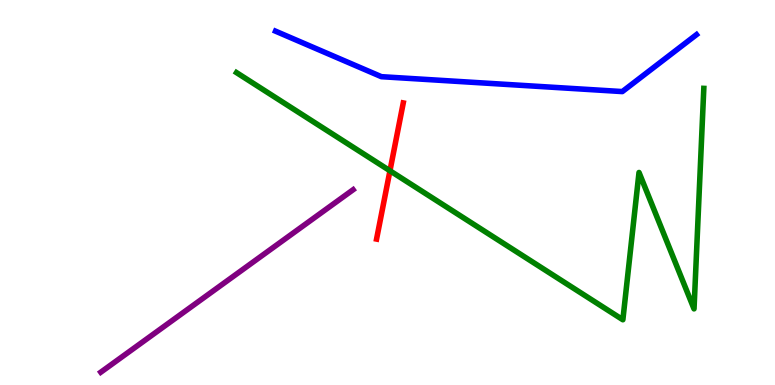[{'lines': ['blue', 'red'], 'intersections': []}, {'lines': ['green', 'red'], 'intersections': [{'x': 5.03, 'y': 5.56}]}, {'lines': ['purple', 'red'], 'intersections': []}, {'lines': ['blue', 'green'], 'intersections': []}, {'lines': ['blue', 'purple'], 'intersections': []}, {'lines': ['green', 'purple'], 'intersections': []}]